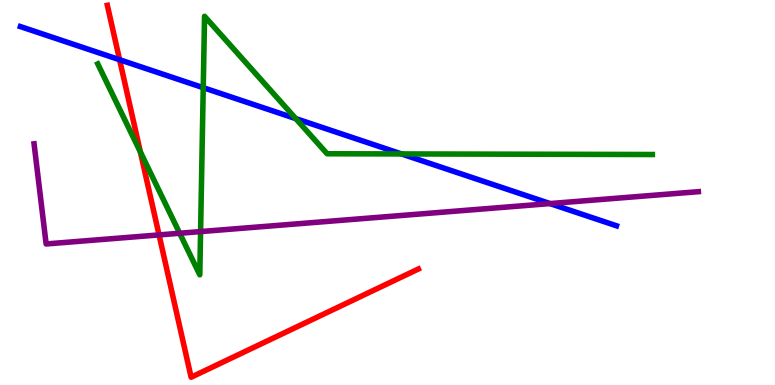[{'lines': ['blue', 'red'], 'intersections': [{'x': 1.54, 'y': 8.45}]}, {'lines': ['green', 'red'], 'intersections': [{'x': 1.81, 'y': 6.05}]}, {'lines': ['purple', 'red'], 'intersections': [{'x': 2.05, 'y': 3.9}]}, {'lines': ['blue', 'green'], 'intersections': [{'x': 2.62, 'y': 7.72}, {'x': 3.82, 'y': 6.92}, {'x': 5.18, 'y': 6.0}]}, {'lines': ['blue', 'purple'], 'intersections': [{'x': 7.1, 'y': 4.71}]}, {'lines': ['green', 'purple'], 'intersections': [{'x': 2.32, 'y': 3.94}, {'x': 2.59, 'y': 3.98}]}]